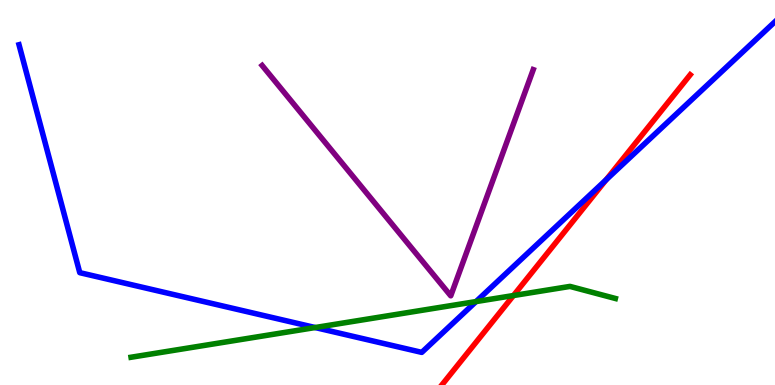[{'lines': ['blue', 'red'], 'intersections': [{'x': 7.82, 'y': 5.33}]}, {'lines': ['green', 'red'], 'intersections': [{'x': 6.63, 'y': 2.32}]}, {'lines': ['purple', 'red'], 'intersections': []}, {'lines': ['blue', 'green'], 'intersections': [{'x': 4.07, 'y': 1.49}, {'x': 6.14, 'y': 2.17}]}, {'lines': ['blue', 'purple'], 'intersections': []}, {'lines': ['green', 'purple'], 'intersections': []}]